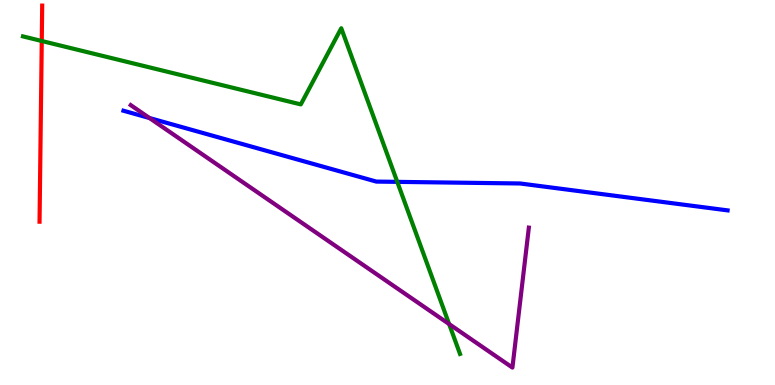[{'lines': ['blue', 'red'], 'intersections': []}, {'lines': ['green', 'red'], 'intersections': [{'x': 0.539, 'y': 8.94}]}, {'lines': ['purple', 'red'], 'intersections': []}, {'lines': ['blue', 'green'], 'intersections': [{'x': 5.13, 'y': 5.28}]}, {'lines': ['blue', 'purple'], 'intersections': [{'x': 1.93, 'y': 6.93}]}, {'lines': ['green', 'purple'], 'intersections': [{'x': 5.8, 'y': 1.58}]}]